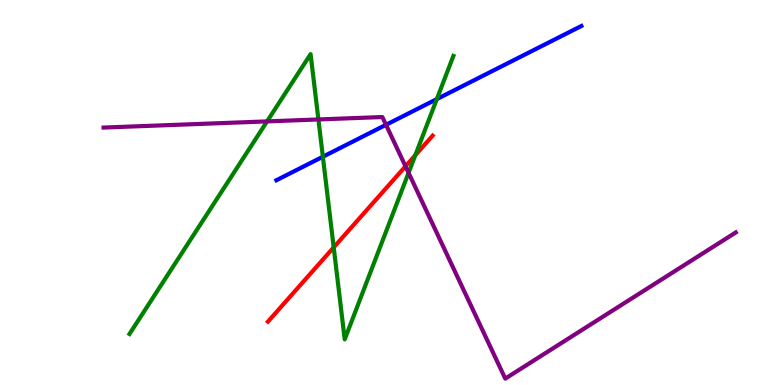[{'lines': ['blue', 'red'], 'intersections': []}, {'lines': ['green', 'red'], 'intersections': [{'x': 4.31, 'y': 3.57}, {'x': 5.36, 'y': 5.97}]}, {'lines': ['purple', 'red'], 'intersections': [{'x': 5.23, 'y': 5.68}]}, {'lines': ['blue', 'green'], 'intersections': [{'x': 4.17, 'y': 5.93}, {'x': 5.64, 'y': 7.43}]}, {'lines': ['blue', 'purple'], 'intersections': [{'x': 4.98, 'y': 6.76}]}, {'lines': ['green', 'purple'], 'intersections': [{'x': 3.45, 'y': 6.85}, {'x': 4.11, 'y': 6.9}, {'x': 5.27, 'y': 5.51}]}]